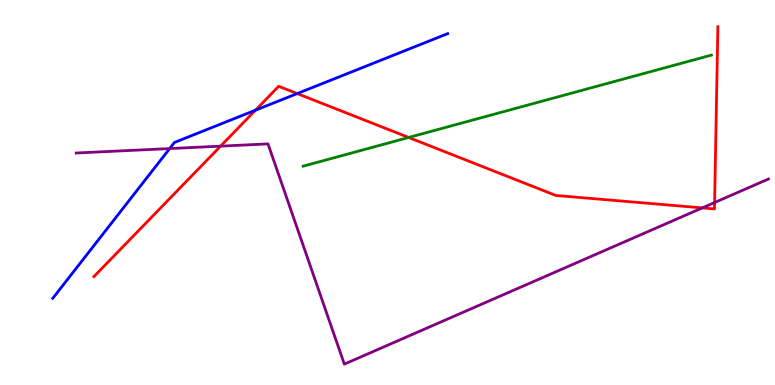[{'lines': ['blue', 'red'], 'intersections': [{'x': 3.3, 'y': 7.14}, {'x': 3.83, 'y': 7.57}]}, {'lines': ['green', 'red'], 'intersections': [{'x': 5.27, 'y': 6.43}]}, {'lines': ['purple', 'red'], 'intersections': [{'x': 2.85, 'y': 6.2}, {'x': 9.06, 'y': 4.6}, {'x': 9.22, 'y': 4.74}]}, {'lines': ['blue', 'green'], 'intersections': []}, {'lines': ['blue', 'purple'], 'intersections': [{'x': 2.19, 'y': 6.14}]}, {'lines': ['green', 'purple'], 'intersections': []}]